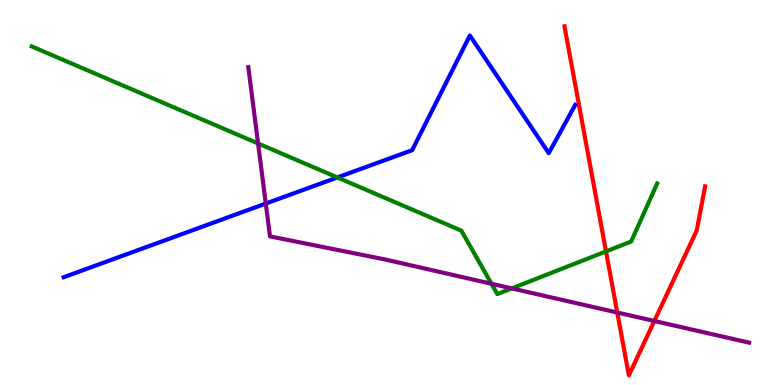[{'lines': ['blue', 'red'], 'intersections': []}, {'lines': ['green', 'red'], 'intersections': [{'x': 7.82, 'y': 3.47}]}, {'lines': ['purple', 'red'], 'intersections': [{'x': 7.96, 'y': 1.88}, {'x': 8.44, 'y': 1.66}]}, {'lines': ['blue', 'green'], 'intersections': [{'x': 4.35, 'y': 5.39}]}, {'lines': ['blue', 'purple'], 'intersections': [{'x': 3.43, 'y': 4.71}]}, {'lines': ['green', 'purple'], 'intersections': [{'x': 3.33, 'y': 6.27}, {'x': 6.34, 'y': 2.63}, {'x': 6.6, 'y': 2.51}]}]